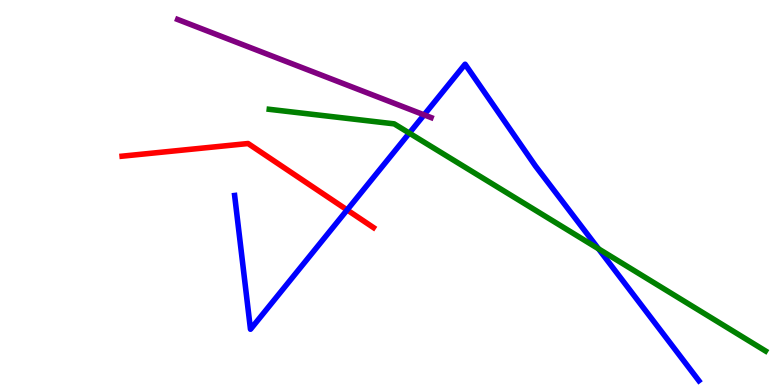[{'lines': ['blue', 'red'], 'intersections': [{'x': 4.48, 'y': 4.55}]}, {'lines': ['green', 'red'], 'intersections': []}, {'lines': ['purple', 'red'], 'intersections': []}, {'lines': ['blue', 'green'], 'intersections': [{'x': 5.28, 'y': 6.54}, {'x': 7.72, 'y': 3.54}]}, {'lines': ['blue', 'purple'], 'intersections': [{'x': 5.47, 'y': 7.02}]}, {'lines': ['green', 'purple'], 'intersections': []}]